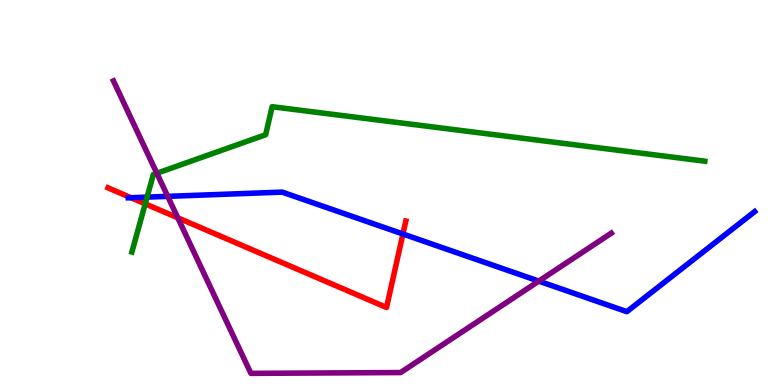[{'lines': ['blue', 'red'], 'intersections': [{'x': 1.69, 'y': 4.86}, {'x': 5.2, 'y': 3.92}]}, {'lines': ['green', 'red'], 'intersections': [{'x': 1.87, 'y': 4.71}]}, {'lines': ['purple', 'red'], 'intersections': [{'x': 2.29, 'y': 4.34}]}, {'lines': ['blue', 'green'], 'intersections': [{'x': 1.9, 'y': 4.88}]}, {'lines': ['blue', 'purple'], 'intersections': [{'x': 2.16, 'y': 4.9}, {'x': 6.95, 'y': 2.7}]}, {'lines': ['green', 'purple'], 'intersections': [{'x': 2.02, 'y': 5.5}]}]